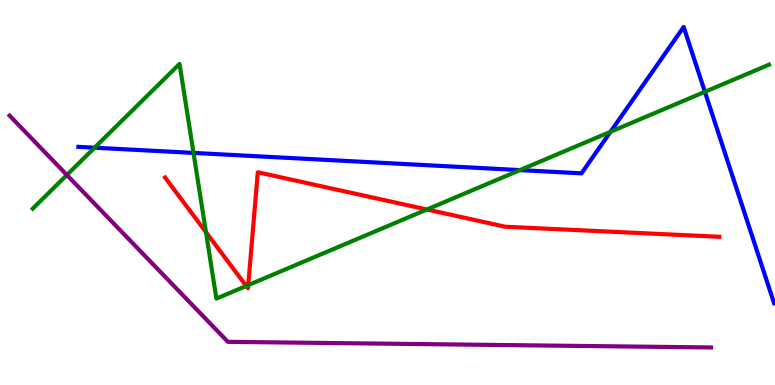[{'lines': ['blue', 'red'], 'intersections': []}, {'lines': ['green', 'red'], 'intersections': [{'x': 2.66, 'y': 3.97}, {'x': 3.18, 'y': 2.57}, {'x': 3.2, 'y': 2.59}, {'x': 5.51, 'y': 4.56}]}, {'lines': ['purple', 'red'], 'intersections': []}, {'lines': ['blue', 'green'], 'intersections': [{'x': 1.22, 'y': 6.16}, {'x': 2.5, 'y': 6.03}, {'x': 6.71, 'y': 5.58}, {'x': 7.88, 'y': 6.58}, {'x': 9.1, 'y': 7.62}]}, {'lines': ['blue', 'purple'], 'intersections': []}, {'lines': ['green', 'purple'], 'intersections': [{'x': 0.863, 'y': 5.45}]}]